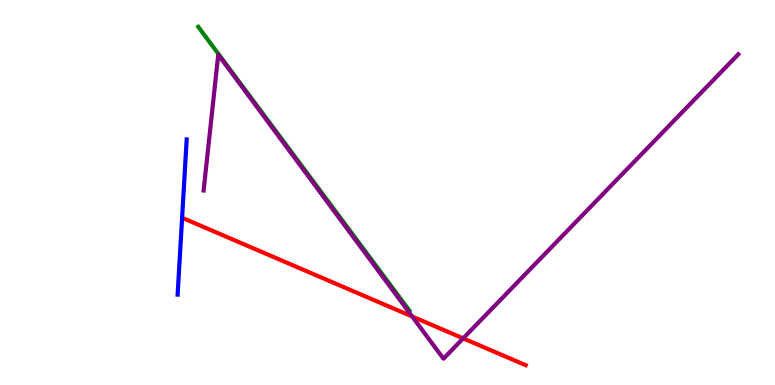[{'lines': ['blue', 'red'], 'intersections': []}, {'lines': ['green', 'red'], 'intersections': []}, {'lines': ['purple', 'red'], 'intersections': [{'x': 5.32, 'y': 1.78}, {'x': 5.98, 'y': 1.21}]}, {'lines': ['blue', 'green'], 'intersections': []}, {'lines': ['blue', 'purple'], 'intersections': []}, {'lines': ['green', 'purple'], 'intersections': []}]